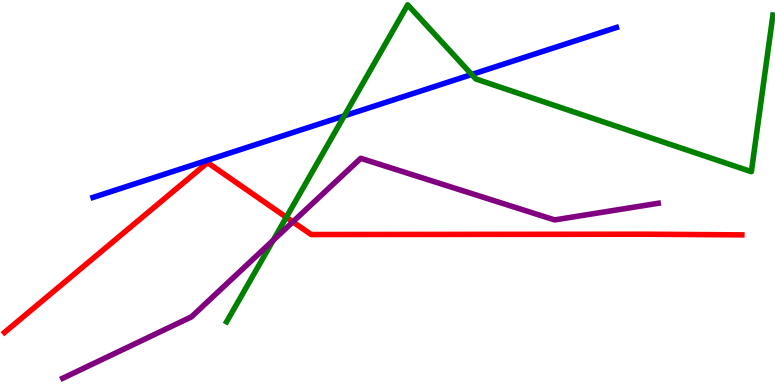[{'lines': ['blue', 'red'], 'intersections': []}, {'lines': ['green', 'red'], 'intersections': [{'x': 3.69, 'y': 4.36}]}, {'lines': ['purple', 'red'], 'intersections': [{'x': 3.78, 'y': 4.24}]}, {'lines': ['blue', 'green'], 'intersections': [{'x': 4.44, 'y': 6.99}, {'x': 6.09, 'y': 8.07}]}, {'lines': ['blue', 'purple'], 'intersections': []}, {'lines': ['green', 'purple'], 'intersections': [{'x': 3.52, 'y': 3.76}]}]